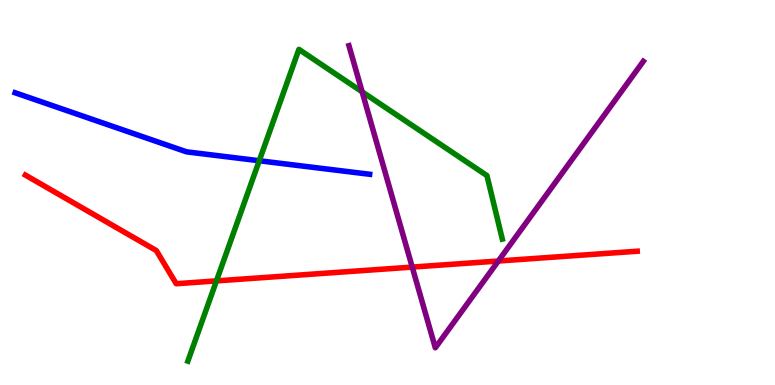[{'lines': ['blue', 'red'], 'intersections': []}, {'lines': ['green', 'red'], 'intersections': [{'x': 2.79, 'y': 2.7}]}, {'lines': ['purple', 'red'], 'intersections': [{'x': 5.32, 'y': 3.06}, {'x': 6.43, 'y': 3.22}]}, {'lines': ['blue', 'green'], 'intersections': [{'x': 3.35, 'y': 5.82}]}, {'lines': ['blue', 'purple'], 'intersections': []}, {'lines': ['green', 'purple'], 'intersections': [{'x': 4.67, 'y': 7.62}]}]